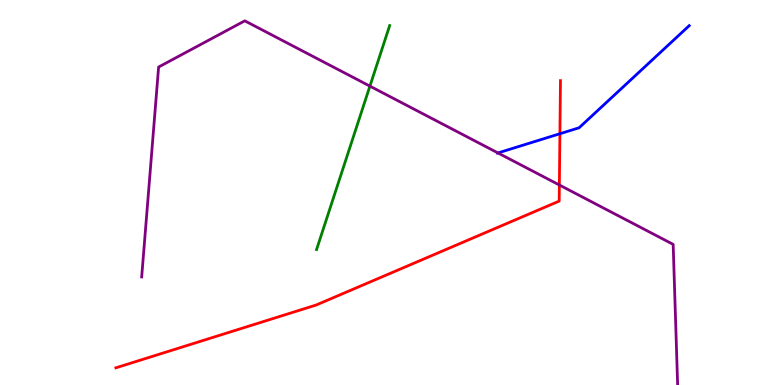[{'lines': ['blue', 'red'], 'intersections': [{'x': 7.22, 'y': 6.53}]}, {'lines': ['green', 'red'], 'intersections': []}, {'lines': ['purple', 'red'], 'intersections': [{'x': 7.22, 'y': 5.2}]}, {'lines': ['blue', 'green'], 'intersections': []}, {'lines': ['blue', 'purple'], 'intersections': [{'x': 6.43, 'y': 6.03}]}, {'lines': ['green', 'purple'], 'intersections': [{'x': 4.77, 'y': 7.76}]}]